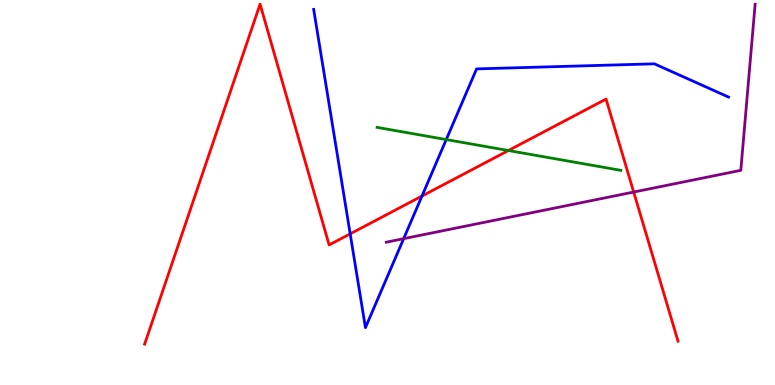[{'lines': ['blue', 'red'], 'intersections': [{'x': 4.52, 'y': 3.93}, {'x': 5.44, 'y': 4.91}]}, {'lines': ['green', 'red'], 'intersections': [{'x': 6.56, 'y': 6.09}]}, {'lines': ['purple', 'red'], 'intersections': [{'x': 8.18, 'y': 5.01}]}, {'lines': ['blue', 'green'], 'intersections': [{'x': 5.76, 'y': 6.37}]}, {'lines': ['blue', 'purple'], 'intersections': [{'x': 5.21, 'y': 3.8}]}, {'lines': ['green', 'purple'], 'intersections': []}]